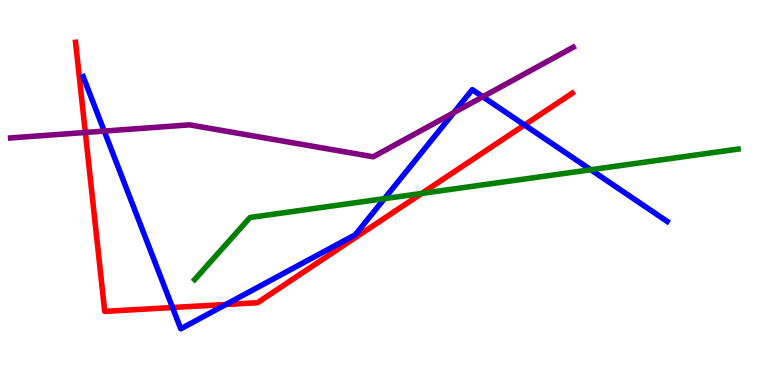[{'lines': ['blue', 'red'], 'intersections': [{'x': 2.23, 'y': 2.01}, {'x': 2.91, 'y': 2.09}, {'x': 6.77, 'y': 6.75}]}, {'lines': ['green', 'red'], 'intersections': [{'x': 5.44, 'y': 4.98}]}, {'lines': ['purple', 'red'], 'intersections': [{'x': 1.1, 'y': 6.56}]}, {'lines': ['blue', 'green'], 'intersections': [{'x': 4.96, 'y': 4.84}, {'x': 7.62, 'y': 5.59}]}, {'lines': ['blue', 'purple'], 'intersections': [{'x': 1.35, 'y': 6.59}, {'x': 5.85, 'y': 7.07}, {'x': 6.23, 'y': 7.49}]}, {'lines': ['green', 'purple'], 'intersections': []}]